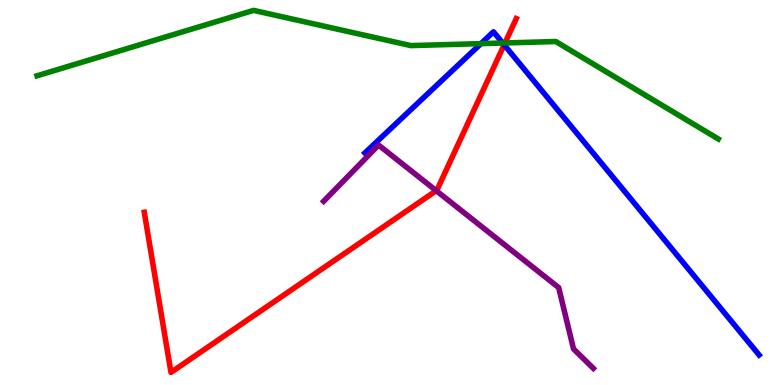[{'lines': ['blue', 'red'], 'intersections': [{'x': 6.51, 'y': 8.84}]}, {'lines': ['green', 'red'], 'intersections': [{'x': 6.52, 'y': 8.88}]}, {'lines': ['purple', 'red'], 'intersections': [{'x': 5.63, 'y': 5.05}]}, {'lines': ['blue', 'green'], 'intersections': [{'x': 6.21, 'y': 8.87}, {'x': 6.49, 'y': 8.88}]}, {'lines': ['blue', 'purple'], 'intersections': []}, {'lines': ['green', 'purple'], 'intersections': []}]